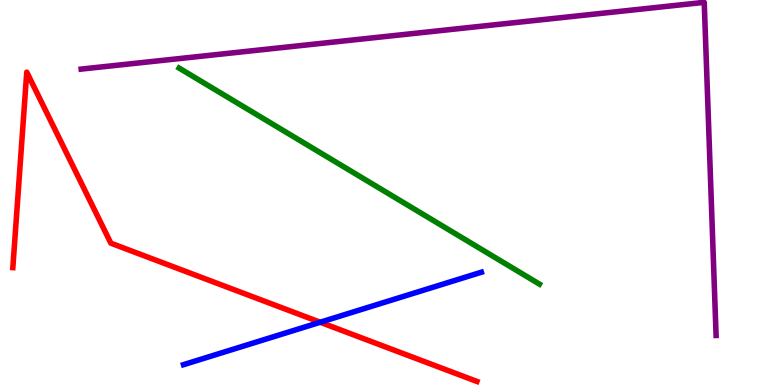[{'lines': ['blue', 'red'], 'intersections': [{'x': 4.13, 'y': 1.63}]}, {'lines': ['green', 'red'], 'intersections': []}, {'lines': ['purple', 'red'], 'intersections': []}, {'lines': ['blue', 'green'], 'intersections': []}, {'lines': ['blue', 'purple'], 'intersections': []}, {'lines': ['green', 'purple'], 'intersections': []}]